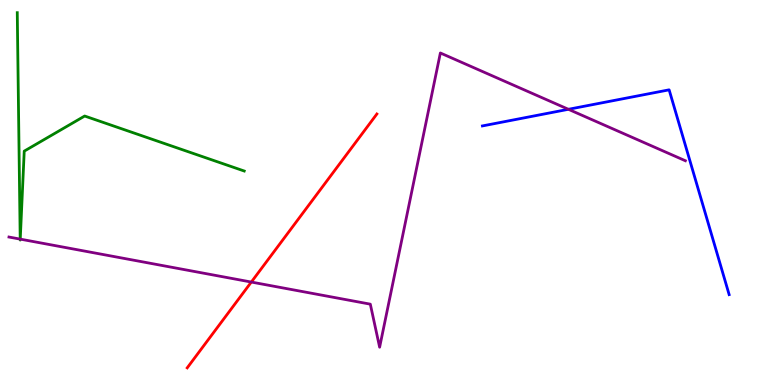[{'lines': ['blue', 'red'], 'intersections': []}, {'lines': ['green', 'red'], 'intersections': []}, {'lines': ['purple', 'red'], 'intersections': [{'x': 3.24, 'y': 2.67}]}, {'lines': ['blue', 'green'], 'intersections': []}, {'lines': ['blue', 'purple'], 'intersections': [{'x': 7.33, 'y': 7.16}]}, {'lines': ['green', 'purple'], 'intersections': [{'x': 0.261, 'y': 3.79}, {'x': 0.261, 'y': 3.79}]}]